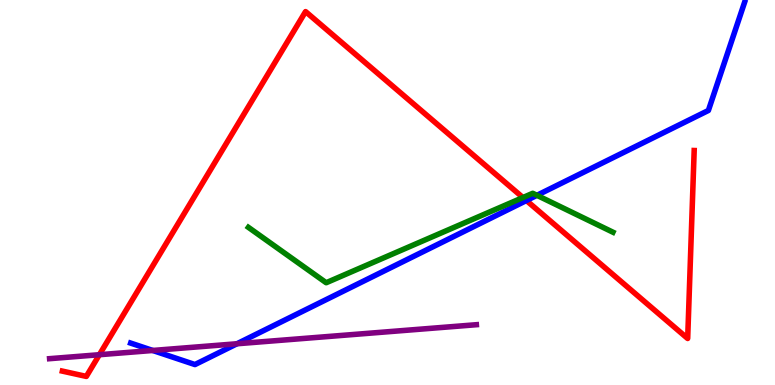[{'lines': ['blue', 'red'], 'intersections': [{'x': 6.79, 'y': 4.79}]}, {'lines': ['green', 'red'], 'intersections': [{'x': 6.75, 'y': 4.87}]}, {'lines': ['purple', 'red'], 'intersections': [{'x': 1.28, 'y': 0.787}]}, {'lines': ['blue', 'green'], 'intersections': [{'x': 6.93, 'y': 4.93}]}, {'lines': ['blue', 'purple'], 'intersections': [{'x': 1.97, 'y': 0.897}, {'x': 3.06, 'y': 1.07}]}, {'lines': ['green', 'purple'], 'intersections': []}]